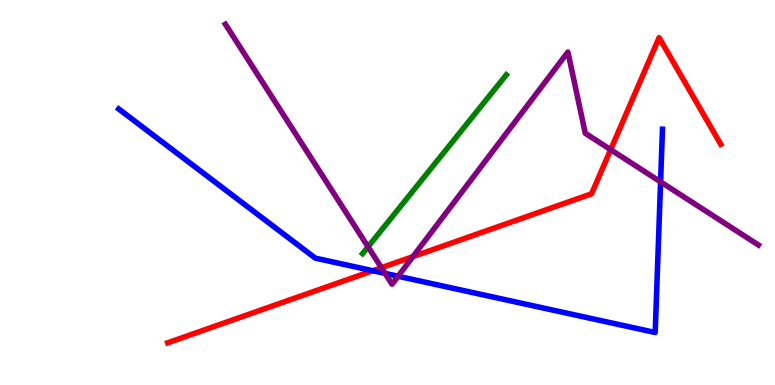[{'lines': ['blue', 'red'], 'intersections': [{'x': 4.81, 'y': 2.97}]}, {'lines': ['green', 'red'], 'intersections': []}, {'lines': ['purple', 'red'], 'intersections': [{'x': 4.92, 'y': 3.05}, {'x': 5.33, 'y': 3.33}, {'x': 7.88, 'y': 6.11}]}, {'lines': ['blue', 'green'], 'intersections': []}, {'lines': ['blue', 'purple'], 'intersections': [{'x': 4.97, 'y': 2.9}, {'x': 5.14, 'y': 2.82}, {'x': 8.52, 'y': 5.28}]}, {'lines': ['green', 'purple'], 'intersections': [{'x': 4.75, 'y': 3.59}]}]